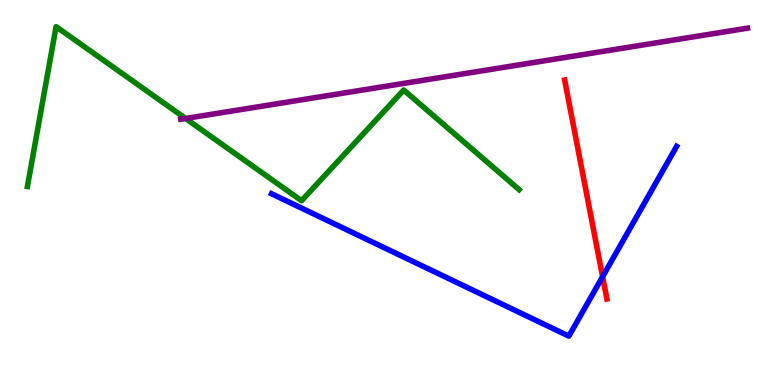[{'lines': ['blue', 'red'], 'intersections': [{'x': 7.78, 'y': 2.81}]}, {'lines': ['green', 'red'], 'intersections': []}, {'lines': ['purple', 'red'], 'intersections': []}, {'lines': ['blue', 'green'], 'intersections': []}, {'lines': ['blue', 'purple'], 'intersections': []}, {'lines': ['green', 'purple'], 'intersections': [{'x': 2.39, 'y': 6.92}]}]